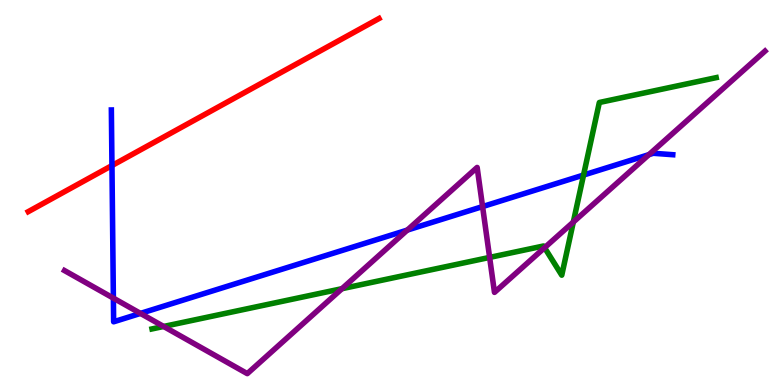[{'lines': ['blue', 'red'], 'intersections': [{'x': 1.44, 'y': 5.7}]}, {'lines': ['green', 'red'], 'intersections': []}, {'lines': ['purple', 'red'], 'intersections': []}, {'lines': ['blue', 'green'], 'intersections': [{'x': 7.53, 'y': 5.45}]}, {'lines': ['blue', 'purple'], 'intersections': [{'x': 1.46, 'y': 2.26}, {'x': 1.81, 'y': 1.86}, {'x': 5.26, 'y': 4.02}, {'x': 6.23, 'y': 4.63}, {'x': 8.37, 'y': 5.98}]}, {'lines': ['green', 'purple'], 'intersections': [{'x': 2.11, 'y': 1.52}, {'x': 4.41, 'y': 2.5}, {'x': 6.32, 'y': 3.31}, {'x': 7.03, 'y': 3.57}, {'x': 7.4, 'y': 4.23}]}]